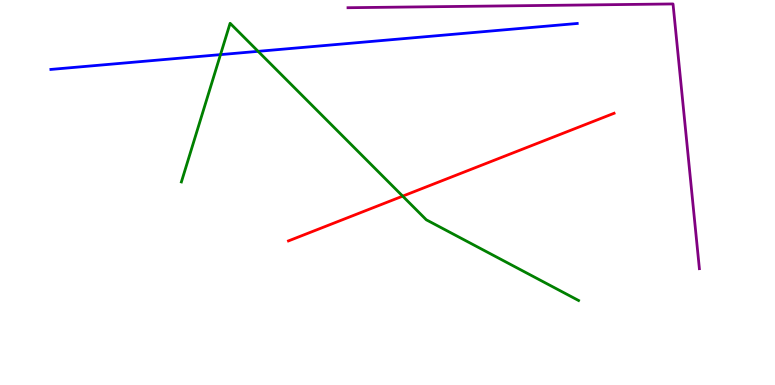[{'lines': ['blue', 'red'], 'intersections': []}, {'lines': ['green', 'red'], 'intersections': [{'x': 5.2, 'y': 4.91}]}, {'lines': ['purple', 'red'], 'intersections': []}, {'lines': ['blue', 'green'], 'intersections': [{'x': 2.84, 'y': 8.58}, {'x': 3.33, 'y': 8.67}]}, {'lines': ['blue', 'purple'], 'intersections': []}, {'lines': ['green', 'purple'], 'intersections': []}]